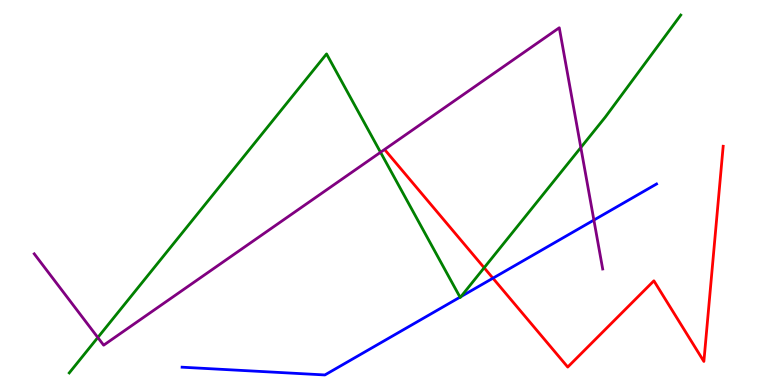[{'lines': ['blue', 'red'], 'intersections': [{'x': 6.36, 'y': 2.77}]}, {'lines': ['green', 'red'], 'intersections': [{'x': 6.25, 'y': 3.05}]}, {'lines': ['purple', 'red'], 'intersections': []}, {'lines': ['blue', 'green'], 'intersections': [{'x': 5.94, 'y': 2.28}, {'x': 5.95, 'y': 2.3}]}, {'lines': ['blue', 'purple'], 'intersections': [{'x': 7.66, 'y': 4.28}]}, {'lines': ['green', 'purple'], 'intersections': [{'x': 1.26, 'y': 1.23}, {'x': 4.91, 'y': 6.04}, {'x': 7.49, 'y': 6.17}]}]